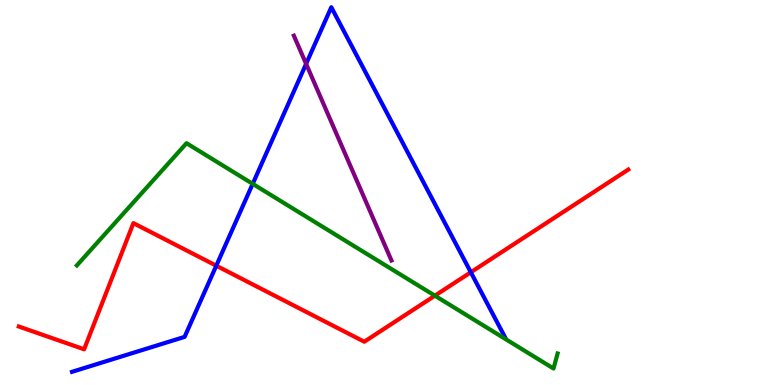[{'lines': ['blue', 'red'], 'intersections': [{'x': 2.79, 'y': 3.1}, {'x': 6.08, 'y': 2.93}]}, {'lines': ['green', 'red'], 'intersections': [{'x': 5.61, 'y': 2.32}]}, {'lines': ['purple', 'red'], 'intersections': []}, {'lines': ['blue', 'green'], 'intersections': [{'x': 3.26, 'y': 5.22}]}, {'lines': ['blue', 'purple'], 'intersections': [{'x': 3.95, 'y': 8.34}]}, {'lines': ['green', 'purple'], 'intersections': []}]